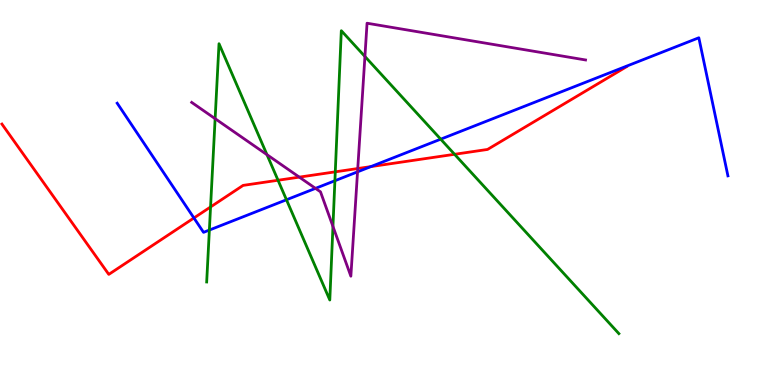[{'lines': ['blue', 'red'], 'intersections': [{'x': 2.5, 'y': 4.34}, {'x': 4.79, 'y': 5.67}]}, {'lines': ['green', 'red'], 'intersections': [{'x': 2.72, 'y': 4.62}, {'x': 3.59, 'y': 5.32}, {'x': 4.33, 'y': 5.54}, {'x': 5.87, 'y': 5.99}]}, {'lines': ['purple', 'red'], 'intersections': [{'x': 3.86, 'y': 5.4}, {'x': 4.62, 'y': 5.62}]}, {'lines': ['blue', 'green'], 'intersections': [{'x': 2.7, 'y': 4.02}, {'x': 3.7, 'y': 4.81}, {'x': 4.32, 'y': 5.31}, {'x': 5.69, 'y': 6.39}]}, {'lines': ['blue', 'purple'], 'intersections': [{'x': 4.07, 'y': 5.11}, {'x': 4.61, 'y': 5.54}]}, {'lines': ['green', 'purple'], 'intersections': [{'x': 2.78, 'y': 6.92}, {'x': 3.44, 'y': 5.98}, {'x': 4.3, 'y': 4.12}, {'x': 4.71, 'y': 8.53}]}]